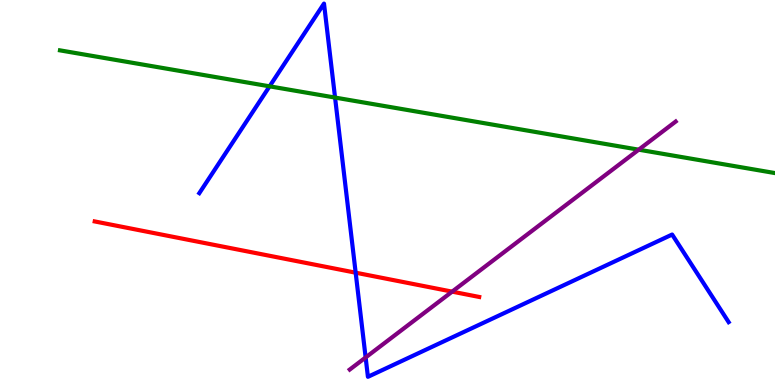[{'lines': ['blue', 'red'], 'intersections': [{'x': 4.59, 'y': 2.92}]}, {'lines': ['green', 'red'], 'intersections': []}, {'lines': ['purple', 'red'], 'intersections': [{'x': 5.83, 'y': 2.42}]}, {'lines': ['blue', 'green'], 'intersections': [{'x': 3.48, 'y': 7.76}, {'x': 4.32, 'y': 7.47}]}, {'lines': ['blue', 'purple'], 'intersections': [{'x': 4.72, 'y': 0.715}]}, {'lines': ['green', 'purple'], 'intersections': [{'x': 8.24, 'y': 6.11}]}]